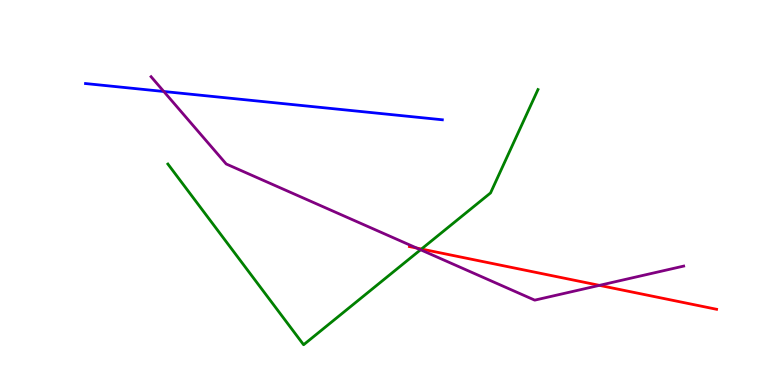[{'lines': ['blue', 'red'], 'intersections': []}, {'lines': ['green', 'red'], 'intersections': [{'x': 5.44, 'y': 3.53}]}, {'lines': ['purple', 'red'], 'intersections': [{'x': 5.38, 'y': 3.56}, {'x': 7.73, 'y': 2.59}]}, {'lines': ['blue', 'green'], 'intersections': []}, {'lines': ['blue', 'purple'], 'intersections': [{'x': 2.11, 'y': 7.62}]}, {'lines': ['green', 'purple'], 'intersections': [{'x': 5.43, 'y': 3.51}]}]